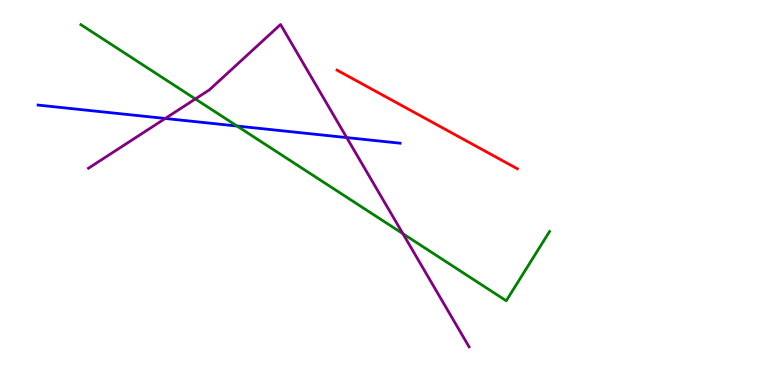[{'lines': ['blue', 'red'], 'intersections': []}, {'lines': ['green', 'red'], 'intersections': []}, {'lines': ['purple', 'red'], 'intersections': []}, {'lines': ['blue', 'green'], 'intersections': [{'x': 3.06, 'y': 6.73}]}, {'lines': ['blue', 'purple'], 'intersections': [{'x': 2.13, 'y': 6.92}, {'x': 4.47, 'y': 6.43}]}, {'lines': ['green', 'purple'], 'intersections': [{'x': 2.52, 'y': 7.43}, {'x': 5.2, 'y': 3.93}]}]